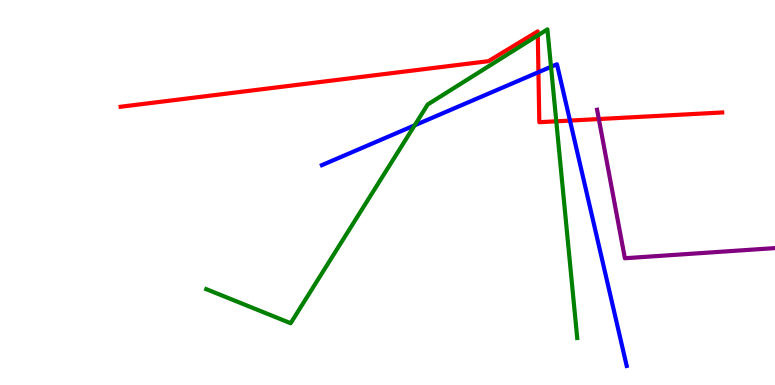[{'lines': ['blue', 'red'], 'intersections': [{'x': 6.95, 'y': 8.12}, {'x': 7.35, 'y': 6.87}]}, {'lines': ['green', 'red'], 'intersections': [{'x': 6.94, 'y': 9.08}, {'x': 7.18, 'y': 6.85}]}, {'lines': ['purple', 'red'], 'intersections': [{'x': 7.73, 'y': 6.91}]}, {'lines': ['blue', 'green'], 'intersections': [{'x': 5.35, 'y': 6.74}, {'x': 7.11, 'y': 8.26}]}, {'lines': ['blue', 'purple'], 'intersections': []}, {'lines': ['green', 'purple'], 'intersections': []}]